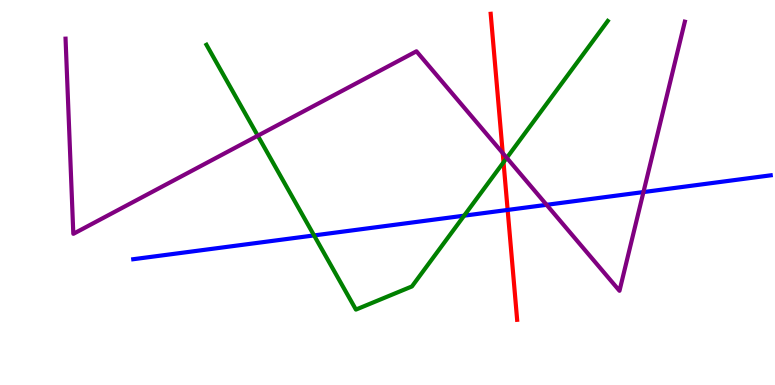[{'lines': ['blue', 'red'], 'intersections': [{'x': 6.55, 'y': 4.55}]}, {'lines': ['green', 'red'], 'intersections': [{'x': 6.5, 'y': 5.79}]}, {'lines': ['purple', 'red'], 'intersections': [{'x': 6.49, 'y': 6.02}]}, {'lines': ['blue', 'green'], 'intersections': [{'x': 4.05, 'y': 3.89}, {'x': 5.99, 'y': 4.4}]}, {'lines': ['blue', 'purple'], 'intersections': [{'x': 7.05, 'y': 4.68}, {'x': 8.3, 'y': 5.01}]}, {'lines': ['green', 'purple'], 'intersections': [{'x': 3.33, 'y': 6.47}, {'x': 6.54, 'y': 5.9}]}]